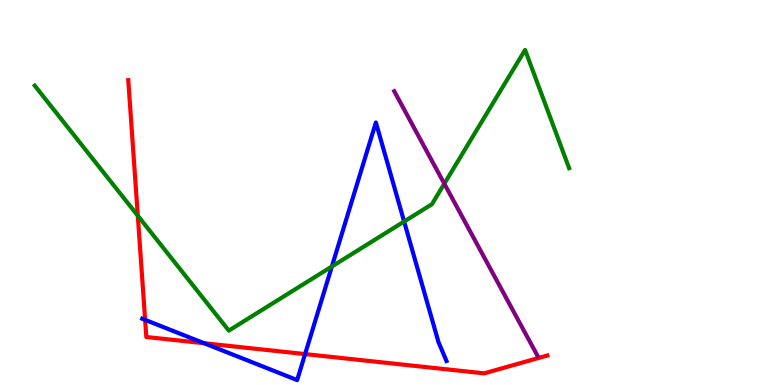[{'lines': ['blue', 'red'], 'intersections': [{'x': 1.87, 'y': 1.69}, {'x': 2.63, 'y': 1.09}, {'x': 3.94, 'y': 0.803}]}, {'lines': ['green', 'red'], 'intersections': [{'x': 1.78, 'y': 4.4}]}, {'lines': ['purple', 'red'], 'intersections': []}, {'lines': ['blue', 'green'], 'intersections': [{'x': 4.28, 'y': 3.08}, {'x': 5.21, 'y': 4.25}]}, {'lines': ['blue', 'purple'], 'intersections': []}, {'lines': ['green', 'purple'], 'intersections': [{'x': 5.73, 'y': 5.23}]}]